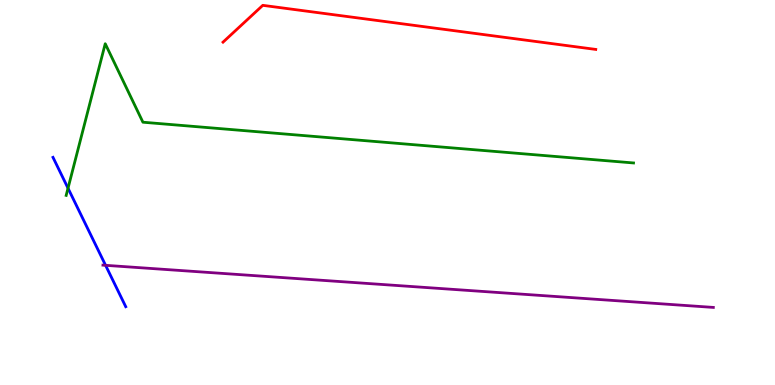[{'lines': ['blue', 'red'], 'intersections': []}, {'lines': ['green', 'red'], 'intersections': []}, {'lines': ['purple', 'red'], 'intersections': []}, {'lines': ['blue', 'green'], 'intersections': [{'x': 0.878, 'y': 5.11}]}, {'lines': ['blue', 'purple'], 'intersections': [{'x': 1.36, 'y': 3.11}]}, {'lines': ['green', 'purple'], 'intersections': []}]